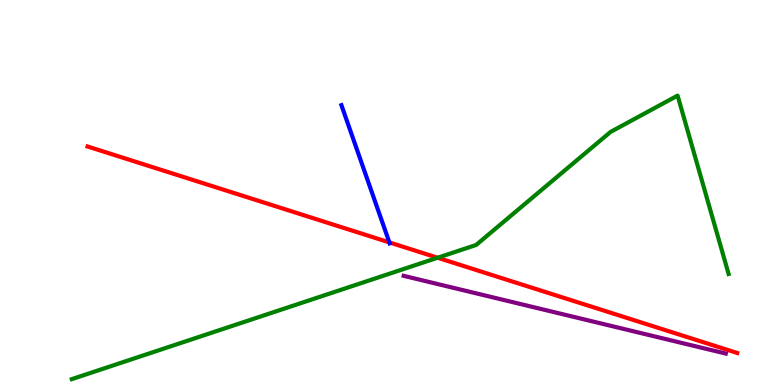[{'lines': ['blue', 'red'], 'intersections': [{'x': 5.02, 'y': 3.7}]}, {'lines': ['green', 'red'], 'intersections': [{'x': 5.65, 'y': 3.31}]}, {'lines': ['purple', 'red'], 'intersections': []}, {'lines': ['blue', 'green'], 'intersections': []}, {'lines': ['blue', 'purple'], 'intersections': []}, {'lines': ['green', 'purple'], 'intersections': []}]